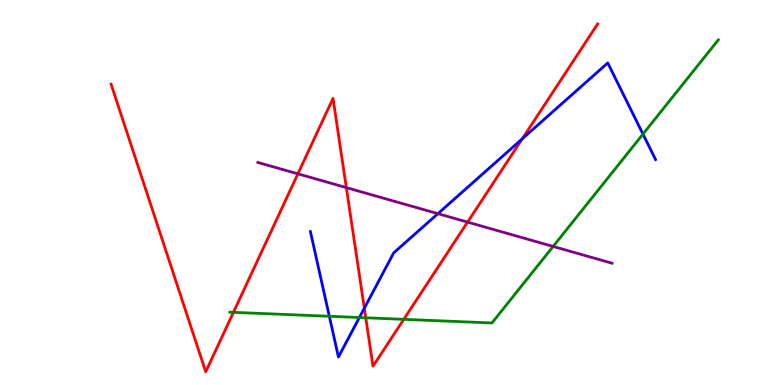[{'lines': ['blue', 'red'], 'intersections': [{'x': 4.7, 'y': 1.99}, {'x': 6.74, 'y': 6.39}]}, {'lines': ['green', 'red'], 'intersections': [{'x': 3.01, 'y': 1.89}, {'x': 4.72, 'y': 1.75}, {'x': 5.21, 'y': 1.71}]}, {'lines': ['purple', 'red'], 'intersections': [{'x': 3.84, 'y': 5.48}, {'x': 4.47, 'y': 5.13}, {'x': 6.03, 'y': 4.23}]}, {'lines': ['blue', 'green'], 'intersections': [{'x': 4.25, 'y': 1.78}, {'x': 4.64, 'y': 1.75}, {'x': 8.3, 'y': 6.52}]}, {'lines': ['blue', 'purple'], 'intersections': [{'x': 5.65, 'y': 4.45}]}, {'lines': ['green', 'purple'], 'intersections': [{'x': 7.14, 'y': 3.6}]}]